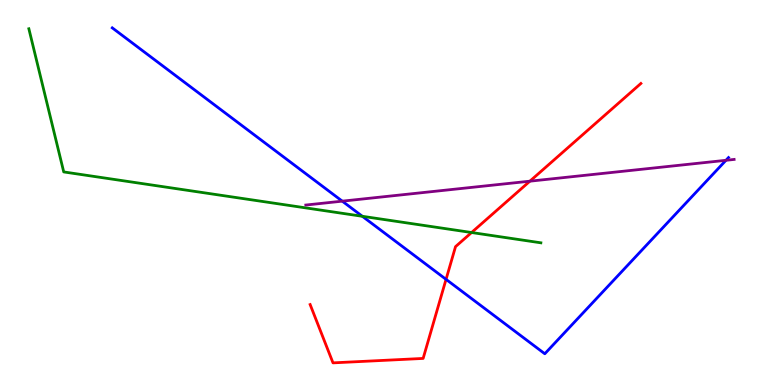[{'lines': ['blue', 'red'], 'intersections': [{'x': 5.76, 'y': 2.74}]}, {'lines': ['green', 'red'], 'intersections': [{'x': 6.08, 'y': 3.96}]}, {'lines': ['purple', 'red'], 'intersections': [{'x': 6.84, 'y': 5.29}]}, {'lines': ['blue', 'green'], 'intersections': [{'x': 4.68, 'y': 4.38}]}, {'lines': ['blue', 'purple'], 'intersections': [{'x': 4.42, 'y': 4.78}, {'x': 9.37, 'y': 5.84}]}, {'lines': ['green', 'purple'], 'intersections': []}]